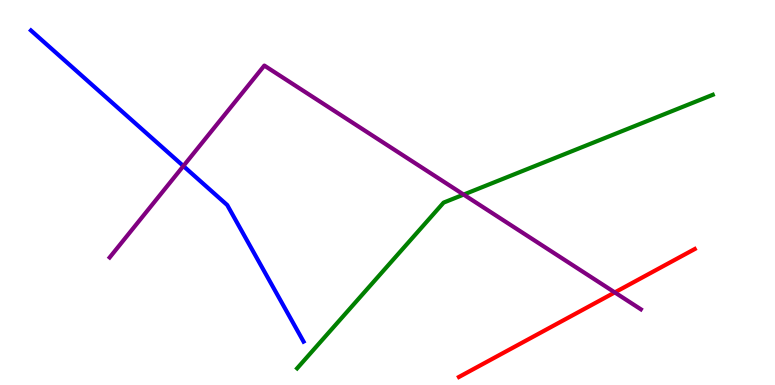[{'lines': ['blue', 'red'], 'intersections': []}, {'lines': ['green', 'red'], 'intersections': []}, {'lines': ['purple', 'red'], 'intersections': [{'x': 7.93, 'y': 2.4}]}, {'lines': ['blue', 'green'], 'intersections': []}, {'lines': ['blue', 'purple'], 'intersections': [{'x': 2.37, 'y': 5.69}]}, {'lines': ['green', 'purple'], 'intersections': [{'x': 5.98, 'y': 4.95}]}]